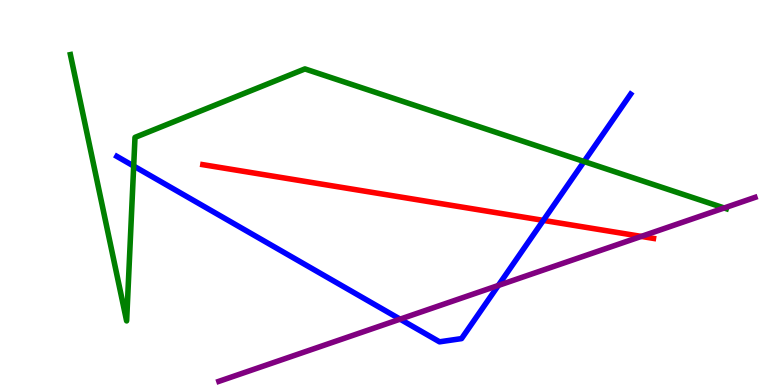[{'lines': ['blue', 'red'], 'intersections': [{'x': 7.01, 'y': 4.28}]}, {'lines': ['green', 'red'], 'intersections': []}, {'lines': ['purple', 'red'], 'intersections': [{'x': 8.27, 'y': 3.86}]}, {'lines': ['blue', 'green'], 'intersections': [{'x': 1.72, 'y': 5.69}, {'x': 7.54, 'y': 5.8}]}, {'lines': ['blue', 'purple'], 'intersections': [{'x': 5.16, 'y': 1.71}, {'x': 6.43, 'y': 2.59}]}, {'lines': ['green', 'purple'], 'intersections': [{'x': 9.34, 'y': 4.6}]}]